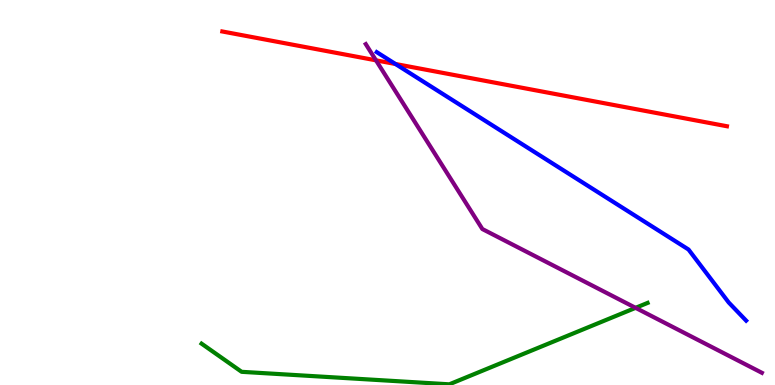[{'lines': ['blue', 'red'], 'intersections': [{'x': 5.1, 'y': 8.34}]}, {'lines': ['green', 'red'], 'intersections': []}, {'lines': ['purple', 'red'], 'intersections': [{'x': 4.85, 'y': 8.43}]}, {'lines': ['blue', 'green'], 'intersections': []}, {'lines': ['blue', 'purple'], 'intersections': []}, {'lines': ['green', 'purple'], 'intersections': [{'x': 8.2, 'y': 2.0}]}]